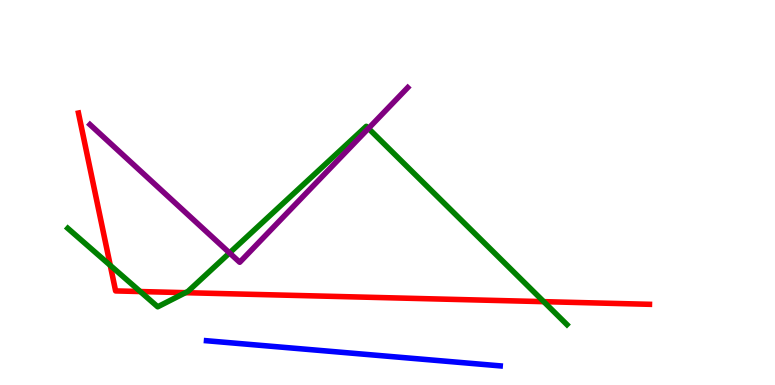[{'lines': ['blue', 'red'], 'intersections': []}, {'lines': ['green', 'red'], 'intersections': [{'x': 1.42, 'y': 3.11}, {'x': 1.81, 'y': 2.43}, {'x': 2.39, 'y': 2.4}, {'x': 7.02, 'y': 2.16}]}, {'lines': ['purple', 'red'], 'intersections': []}, {'lines': ['blue', 'green'], 'intersections': []}, {'lines': ['blue', 'purple'], 'intersections': []}, {'lines': ['green', 'purple'], 'intersections': [{'x': 2.96, 'y': 3.43}, {'x': 4.75, 'y': 6.66}]}]